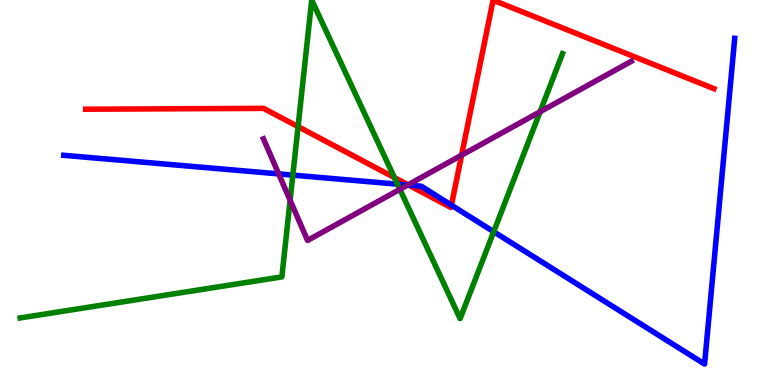[{'lines': ['blue', 'red'], 'intersections': [{'x': 5.27, 'y': 5.19}, {'x': 5.82, 'y': 4.67}]}, {'lines': ['green', 'red'], 'intersections': [{'x': 3.85, 'y': 6.71}, {'x': 5.09, 'y': 5.39}]}, {'lines': ['purple', 'red'], 'intersections': [{'x': 5.27, 'y': 5.2}, {'x': 5.96, 'y': 5.97}]}, {'lines': ['blue', 'green'], 'intersections': [{'x': 3.78, 'y': 5.45}, {'x': 5.13, 'y': 5.22}, {'x': 6.37, 'y': 3.98}]}, {'lines': ['blue', 'purple'], 'intersections': [{'x': 3.6, 'y': 5.48}, {'x': 5.26, 'y': 5.19}]}, {'lines': ['green', 'purple'], 'intersections': [{'x': 3.74, 'y': 4.8}, {'x': 5.16, 'y': 5.08}, {'x': 6.97, 'y': 7.1}]}]